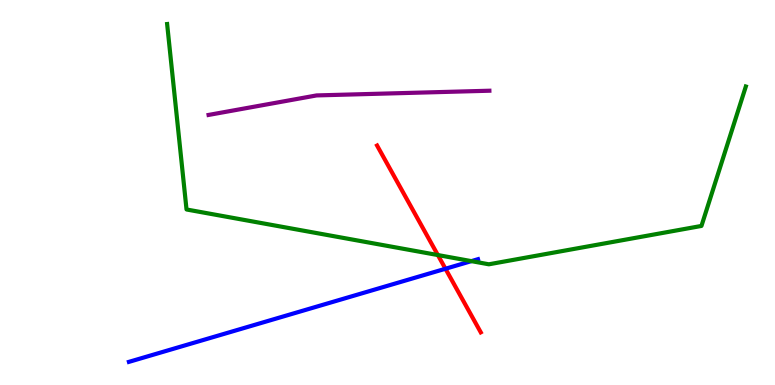[{'lines': ['blue', 'red'], 'intersections': [{'x': 5.75, 'y': 3.02}]}, {'lines': ['green', 'red'], 'intersections': [{'x': 5.65, 'y': 3.38}]}, {'lines': ['purple', 'red'], 'intersections': []}, {'lines': ['blue', 'green'], 'intersections': [{'x': 6.08, 'y': 3.22}]}, {'lines': ['blue', 'purple'], 'intersections': []}, {'lines': ['green', 'purple'], 'intersections': []}]